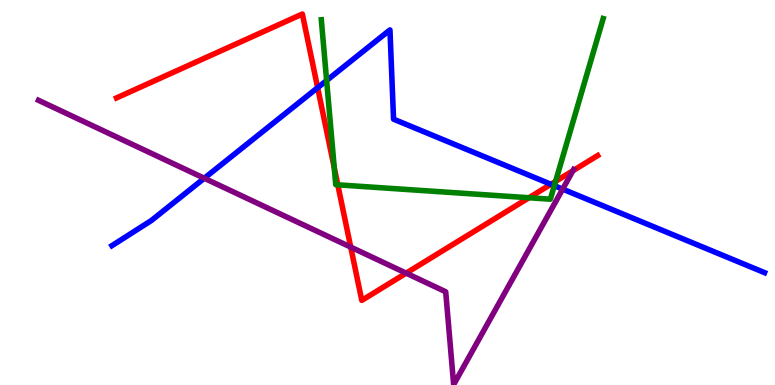[{'lines': ['blue', 'red'], 'intersections': [{'x': 4.1, 'y': 7.72}, {'x': 7.11, 'y': 5.21}]}, {'lines': ['green', 'red'], 'intersections': [{'x': 4.31, 'y': 5.64}, {'x': 4.36, 'y': 5.2}, {'x': 6.83, 'y': 4.86}, {'x': 7.17, 'y': 5.29}]}, {'lines': ['purple', 'red'], 'intersections': [{'x': 4.53, 'y': 3.58}, {'x': 5.24, 'y': 2.91}, {'x': 7.39, 'y': 5.56}]}, {'lines': ['blue', 'green'], 'intersections': [{'x': 4.21, 'y': 7.91}, {'x': 7.15, 'y': 5.18}]}, {'lines': ['blue', 'purple'], 'intersections': [{'x': 2.64, 'y': 5.37}, {'x': 7.26, 'y': 5.09}]}, {'lines': ['green', 'purple'], 'intersections': []}]